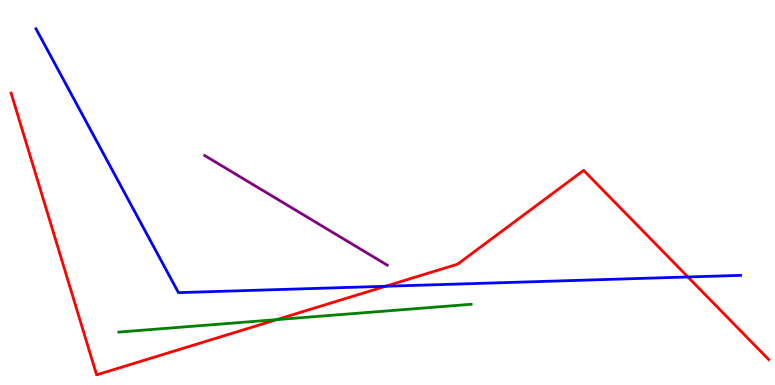[{'lines': ['blue', 'red'], 'intersections': [{'x': 4.97, 'y': 2.56}, {'x': 8.88, 'y': 2.81}]}, {'lines': ['green', 'red'], 'intersections': [{'x': 3.57, 'y': 1.7}]}, {'lines': ['purple', 'red'], 'intersections': []}, {'lines': ['blue', 'green'], 'intersections': []}, {'lines': ['blue', 'purple'], 'intersections': []}, {'lines': ['green', 'purple'], 'intersections': []}]